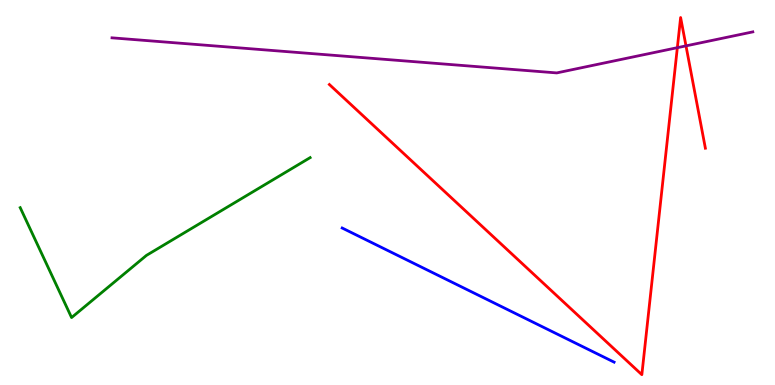[{'lines': ['blue', 'red'], 'intersections': []}, {'lines': ['green', 'red'], 'intersections': []}, {'lines': ['purple', 'red'], 'intersections': [{'x': 8.74, 'y': 8.76}, {'x': 8.85, 'y': 8.81}]}, {'lines': ['blue', 'green'], 'intersections': []}, {'lines': ['blue', 'purple'], 'intersections': []}, {'lines': ['green', 'purple'], 'intersections': []}]